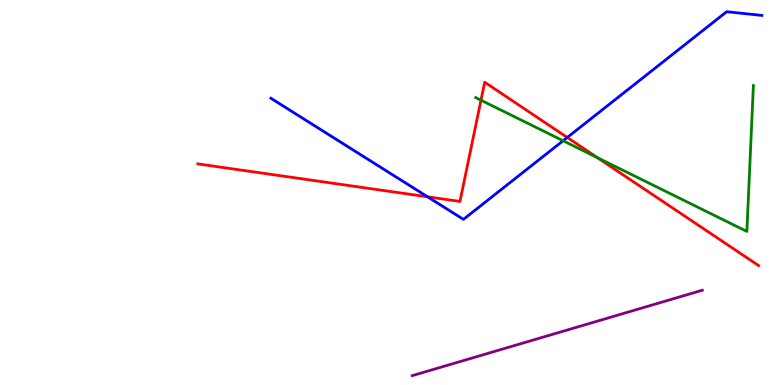[{'lines': ['blue', 'red'], 'intersections': [{'x': 5.52, 'y': 4.89}, {'x': 7.32, 'y': 6.43}]}, {'lines': ['green', 'red'], 'intersections': [{'x': 6.21, 'y': 7.4}, {'x': 7.71, 'y': 5.9}]}, {'lines': ['purple', 'red'], 'intersections': []}, {'lines': ['blue', 'green'], 'intersections': [{'x': 7.27, 'y': 6.34}]}, {'lines': ['blue', 'purple'], 'intersections': []}, {'lines': ['green', 'purple'], 'intersections': []}]